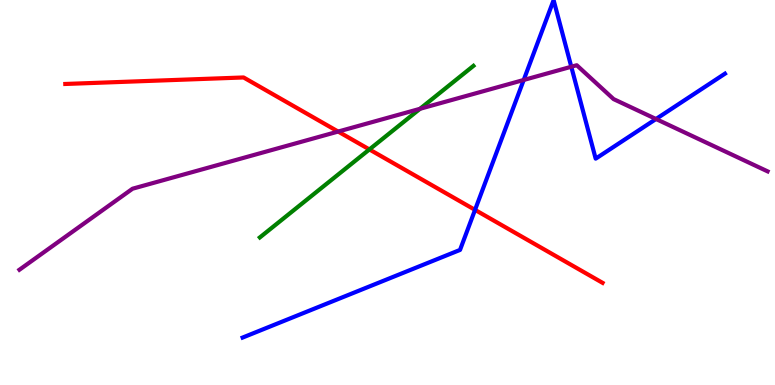[{'lines': ['blue', 'red'], 'intersections': [{'x': 6.13, 'y': 4.55}]}, {'lines': ['green', 'red'], 'intersections': [{'x': 4.77, 'y': 6.12}]}, {'lines': ['purple', 'red'], 'intersections': [{'x': 4.36, 'y': 6.58}]}, {'lines': ['blue', 'green'], 'intersections': []}, {'lines': ['blue', 'purple'], 'intersections': [{'x': 6.76, 'y': 7.92}, {'x': 7.37, 'y': 8.27}, {'x': 8.46, 'y': 6.91}]}, {'lines': ['green', 'purple'], 'intersections': [{'x': 5.42, 'y': 7.17}]}]